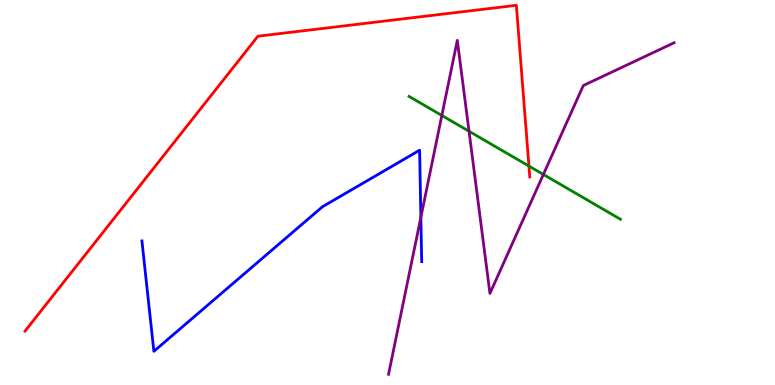[{'lines': ['blue', 'red'], 'intersections': []}, {'lines': ['green', 'red'], 'intersections': [{'x': 6.83, 'y': 5.69}]}, {'lines': ['purple', 'red'], 'intersections': []}, {'lines': ['blue', 'green'], 'intersections': []}, {'lines': ['blue', 'purple'], 'intersections': [{'x': 5.43, 'y': 4.36}]}, {'lines': ['green', 'purple'], 'intersections': [{'x': 5.7, 'y': 7.0}, {'x': 6.05, 'y': 6.59}, {'x': 7.01, 'y': 5.47}]}]